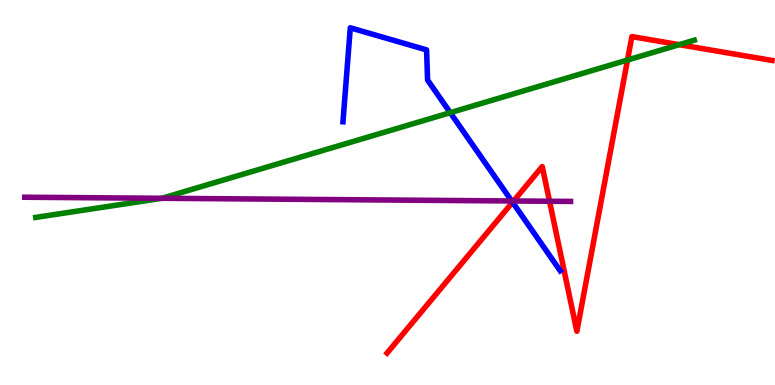[{'lines': ['blue', 'red'], 'intersections': [{'x': 6.61, 'y': 4.75}]}, {'lines': ['green', 'red'], 'intersections': [{'x': 8.1, 'y': 8.44}, {'x': 8.76, 'y': 8.84}]}, {'lines': ['purple', 'red'], 'intersections': [{'x': 6.63, 'y': 4.78}, {'x': 7.09, 'y': 4.77}]}, {'lines': ['blue', 'green'], 'intersections': [{'x': 5.81, 'y': 7.07}]}, {'lines': ['blue', 'purple'], 'intersections': [{'x': 6.6, 'y': 4.78}]}, {'lines': ['green', 'purple'], 'intersections': [{'x': 2.09, 'y': 4.85}]}]